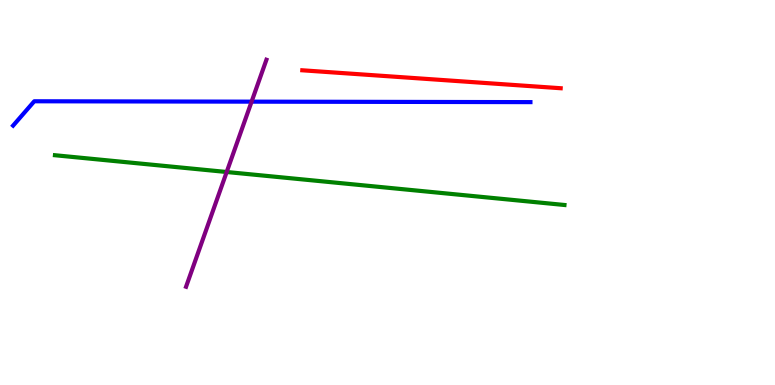[{'lines': ['blue', 'red'], 'intersections': []}, {'lines': ['green', 'red'], 'intersections': []}, {'lines': ['purple', 'red'], 'intersections': []}, {'lines': ['blue', 'green'], 'intersections': []}, {'lines': ['blue', 'purple'], 'intersections': [{'x': 3.25, 'y': 7.36}]}, {'lines': ['green', 'purple'], 'intersections': [{'x': 2.92, 'y': 5.53}]}]